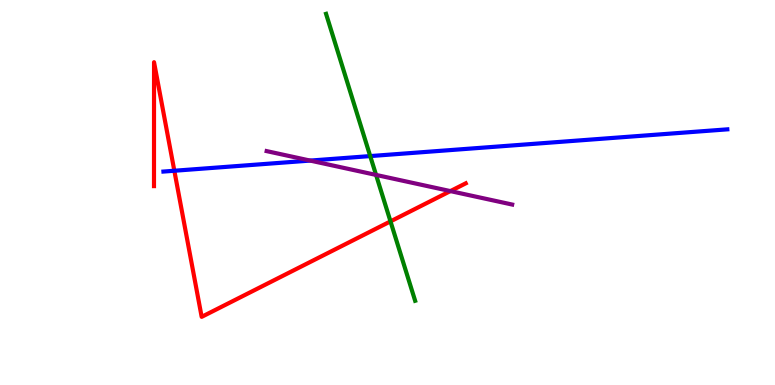[{'lines': ['blue', 'red'], 'intersections': [{'x': 2.25, 'y': 5.56}]}, {'lines': ['green', 'red'], 'intersections': [{'x': 5.04, 'y': 4.25}]}, {'lines': ['purple', 'red'], 'intersections': [{'x': 5.81, 'y': 5.04}]}, {'lines': ['blue', 'green'], 'intersections': [{'x': 4.78, 'y': 5.95}]}, {'lines': ['blue', 'purple'], 'intersections': [{'x': 4.0, 'y': 5.83}]}, {'lines': ['green', 'purple'], 'intersections': [{'x': 4.85, 'y': 5.46}]}]